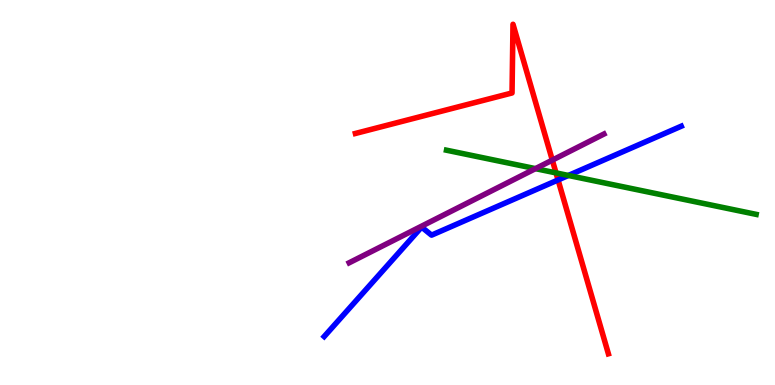[{'lines': ['blue', 'red'], 'intersections': [{'x': 7.2, 'y': 5.33}]}, {'lines': ['green', 'red'], 'intersections': [{'x': 7.17, 'y': 5.51}]}, {'lines': ['purple', 'red'], 'intersections': [{'x': 7.13, 'y': 5.84}]}, {'lines': ['blue', 'green'], 'intersections': [{'x': 7.33, 'y': 5.44}]}, {'lines': ['blue', 'purple'], 'intersections': []}, {'lines': ['green', 'purple'], 'intersections': [{'x': 6.91, 'y': 5.62}]}]